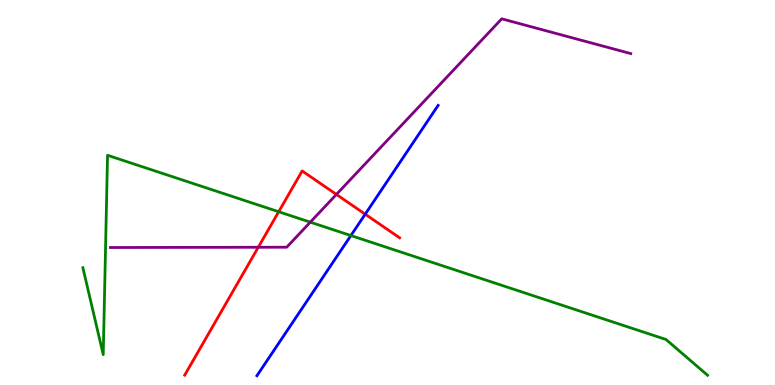[{'lines': ['blue', 'red'], 'intersections': [{'x': 4.71, 'y': 4.44}]}, {'lines': ['green', 'red'], 'intersections': [{'x': 3.6, 'y': 4.5}]}, {'lines': ['purple', 'red'], 'intersections': [{'x': 3.33, 'y': 3.58}, {'x': 4.34, 'y': 4.95}]}, {'lines': ['blue', 'green'], 'intersections': [{'x': 4.53, 'y': 3.88}]}, {'lines': ['blue', 'purple'], 'intersections': []}, {'lines': ['green', 'purple'], 'intersections': [{'x': 4.0, 'y': 4.23}]}]